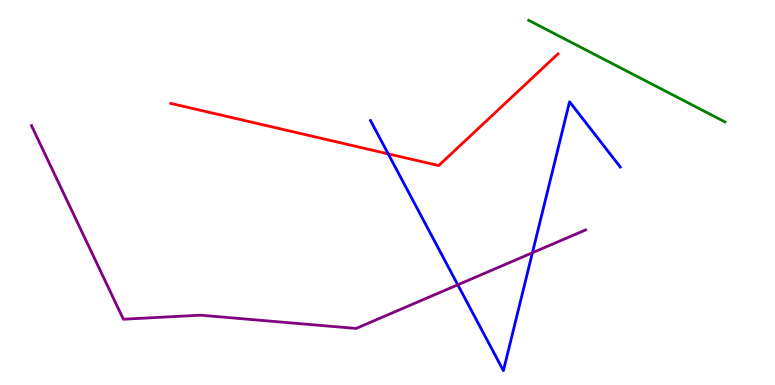[{'lines': ['blue', 'red'], 'intersections': [{'x': 5.01, 'y': 6.0}]}, {'lines': ['green', 'red'], 'intersections': []}, {'lines': ['purple', 'red'], 'intersections': []}, {'lines': ['blue', 'green'], 'intersections': []}, {'lines': ['blue', 'purple'], 'intersections': [{'x': 5.91, 'y': 2.6}, {'x': 6.87, 'y': 3.43}]}, {'lines': ['green', 'purple'], 'intersections': []}]